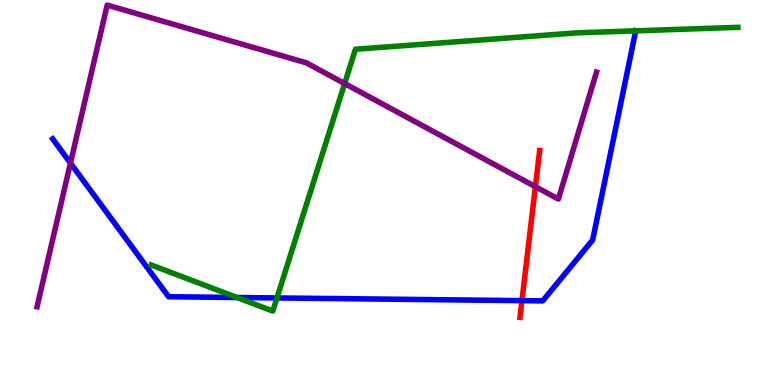[{'lines': ['blue', 'red'], 'intersections': [{'x': 6.73, 'y': 2.19}]}, {'lines': ['green', 'red'], 'intersections': []}, {'lines': ['purple', 'red'], 'intersections': [{'x': 6.91, 'y': 5.15}]}, {'lines': ['blue', 'green'], 'intersections': [{'x': 3.06, 'y': 2.27}, {'x': 3.57, 'y': 2.26}, {'x': 8.2, 'y': 9.2}]}, {'lines': ['blue', 'purple'], 'intersections': [{'x': 0.909, 'y': 5.76}]}, {'lines': ['green', 'purple'], 'intersections': [{'x': 4.45, 'y': 7.83}]}]